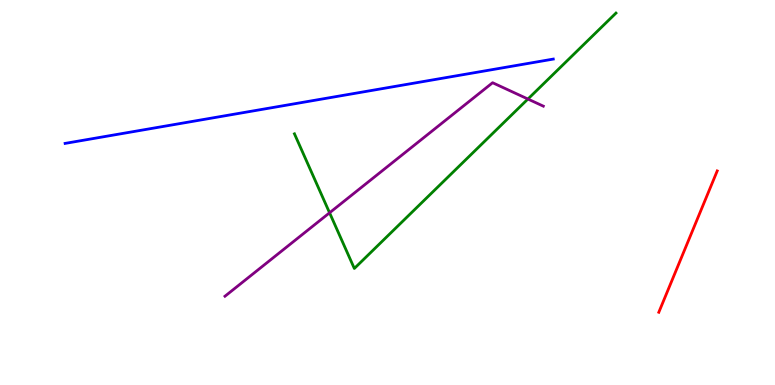[{'lines': ['blue', 'red'], 'intersections': []}, {'lines': ['green', 'red'], 'intersections': []}, {'lines': ['purple', 'red'], 'intersections': []}, {'lines': ['blue', 'green'], 'intersections': []}, {'lines': ['blue', 'purple'], 'intersections': []}, {'lines': ['green', 'purple'], 'intersections': [{'x': 4.25, 'y': 4.47}, {'x': 6.81, 'y': 7.43}]}]